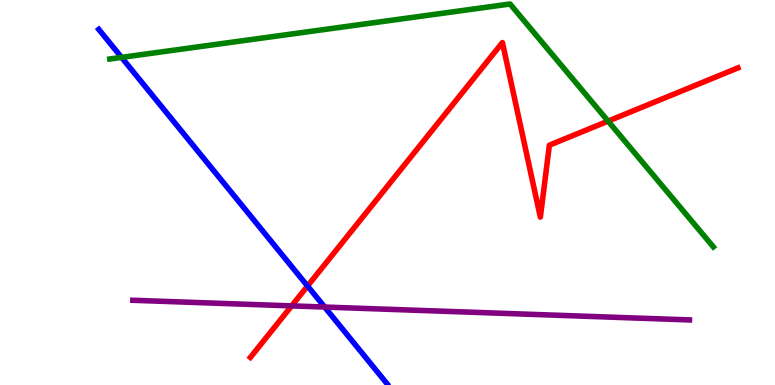[{'lines': ['blue', 'red'], 'intersections': [{'x': 3.97, 'y': 2.57}]}, {'lines': ['green', 'red'], 'intersections': [{'x': 7.85, 'y': 6.85}]}, {'lines': ['purple', 'red'], 'intersections': [{'x': 3.76, 'y': 2.06}]}, {'lines': ['blue', 'green'], 'intersections': [{'x': 1.57, 'y': 8.51}]}, {'lines': ['blue', 'purple'], 'intersections': [{'x': 4.19, 'y': 2.02}]}, {'lines': ['green', 'purple'], 'intersections': []}]